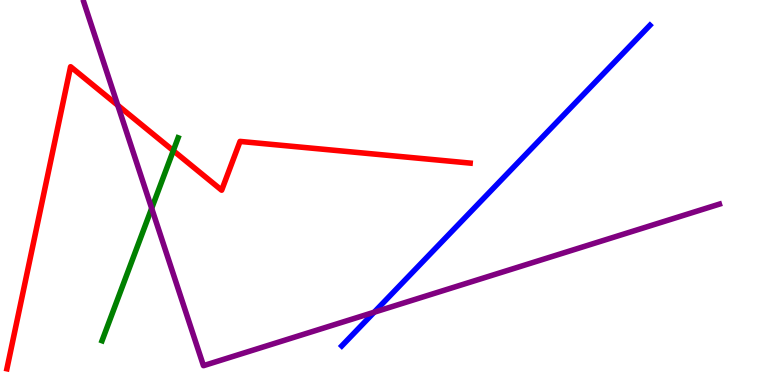[{'lines': ['blue', 'red'], 'intersections': []}, {'lines': ['green', 'red'], 'intersections': [{'x': 2.24, 'y': 6.09}]}, {'lines': ['purple', 'red'], 'intersections': [{'x': 1.52, 'y': 7.27}]}, {'lines': ['blue', 'green'], 'intersections': []}, {'lines': ['blue', 'purple'], 'intersections': [{'x': 4.83, 'y': 1.89}]}, {'lines': ['green', 'purple'], 'intersections': [{'x': 1.96, 'y': 4.59}]}]